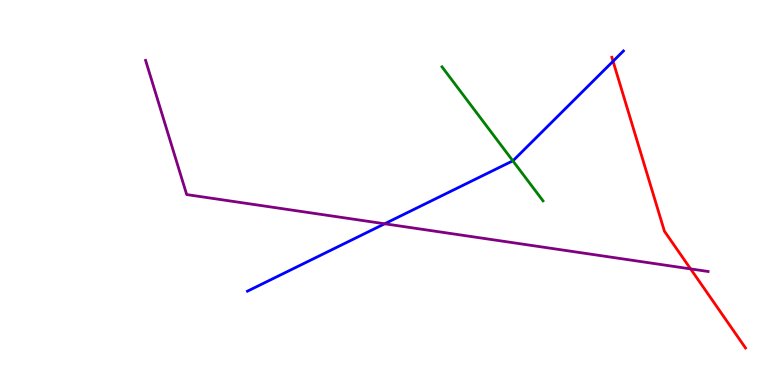[{'lines': ['blue', 'red'], 'intersections': [{'x': 7.91, 'y': 8.41}]}, {'lines': ['green', 'red'], 'intersections': []}, {'lines': ['purple', 'red'], 'intersections': [{'x': 8.91, 'y': 3.02}]}, {'lines': ['blue', 'green'], 'intersections': [{'x': 6.62, 'y': 5.82}]}, {'lines': ['blue', 'purple'], 'intersections': [{'x': 4.96, 'y': 4.19}]}, {'lines': ['green', 'purple'], 'intersections': []}]